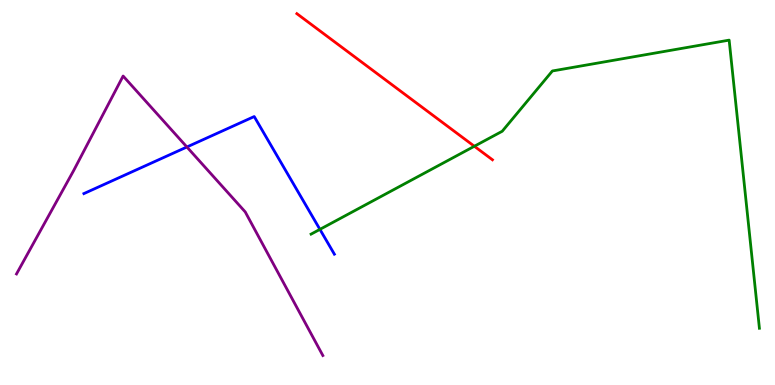[{'lines': ['blue', 'red'], 'intersections': []}, {'lines': ['green', 'red'], 'intersections': [{'x': 6.12, 'y': 6.2}]}, {'lines': ['purple', 'red'], 'intersections': []}, {'lines': ['blue', 'green'], 'intersections': [{'x': 4.13, 'y': 4.04}]}, {'lines': ['blue', 'purple'], 'intersections': [{'x': 2.41, 'y': 6.18}]}, {'lines': ['green', 'purple'], 'intersections': []}]